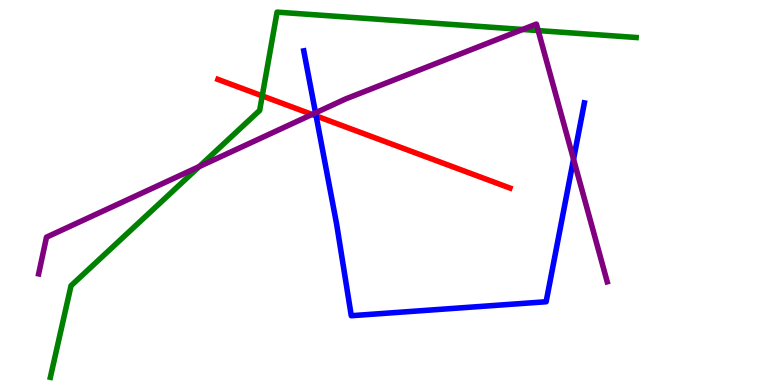[{'lines': ['blue', 'red'], 'intersections': [{'x': 4.08, 'y': 6.99}]}, {'lines': ['green', 'red'], 'intersections': [{'x': 3.38, 'y': 7.51}]}, {'lines': ['purple', 'red'], 'intersections': [{'x': 4.03, 'y': 7.03}]}, {'lines': ['blue', 'green'], 'intersections': []}, {'lines': ['blue', 'purple'], 'intersections': [{'x': 4.07, 'y': 7.07}, {'x': 7.4, 'y': 5.86}]}, {'lines': ['green', 'purple'], 'intersections': [{'x': 2.57, 'y': 5.67}, {'x': 6.74, 'y': 9.23}, {'x': 6.94, 'y': 9.21}]}]